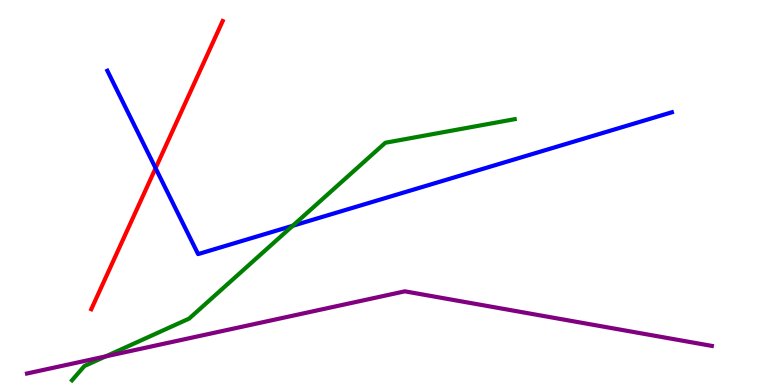[{'lines': ['blue', 'red'], 'intersections': [{'x': 2.01, 'y': 5.63}]}, {'lines': ['green', 'red'], 'intersections': []}, {'lines': ['purple', 'red'], 'intersections': []}, {'lines': ['blue', 'green'], 'intersections': [{'x': 3.78, 'y': 4.14}]}, {'lines': ['blue', 'purple'], 'intersections': []}, {'lines': ['green', 'purple'], 'intersections': [{'x': 1.36, 'y': 0.743}]}]